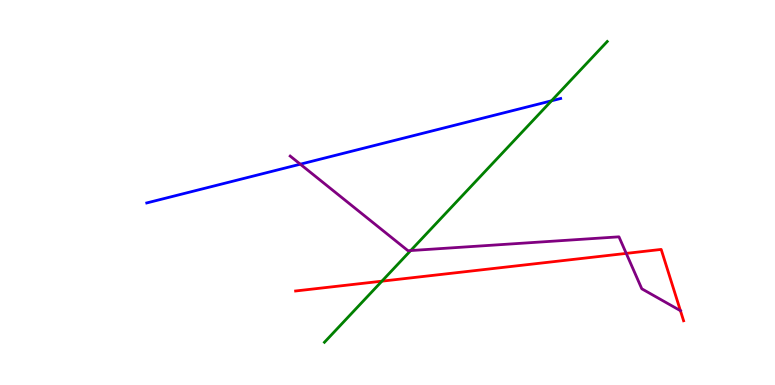[{'lines': ['blue', 'red'], 'intersections': []}, {'lines': ['green', 'red'], 'intersections': [{'x': 4.93, 'y': 2.7}]}, {'lines': ['purple', 'red'], 'intersections': [{'x': 8.08, 'y': 3.42}, {'x': 8.78, 'y': 1.93}]}, {'lines': ['blue', 'green'], 'intersections': [{'x': 7.12, 'y': 7.38}]}, {'lines': ['blue', 'purple'], 'intersections': [{'x': 3.87, 'y': 5.74}]}, {'lines': ['green', 'purple'], 'intersections': [{'x': 5.3, 'y': 3.49}]}]